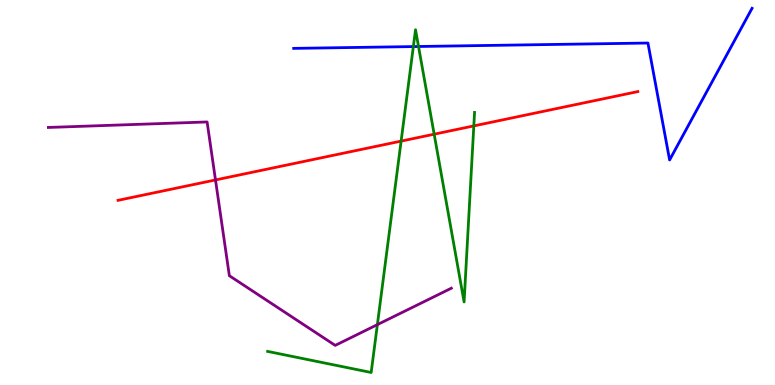[{'lines': ['blue', 'red'], 'intersections': []}, {'lines': ['green', 'red'], 'intersections': [{'x': 5.18, 'y': 6.33}, {'x': 5.6, 'y': 6.51}, {'x': 6.11, 'y': 6.73}]}, {'lines': ['purple', 'red'], 'intersections': [{'x': 2.78, 'y': 5.33}]}, {'lines': ['blue', 'green'], 'intersections': [{'x': 5.33, 'y': 8.79}, {'x': 5.4, 'y': 8.79}]}, {'lines': ['blue', 'purple'], 'intersections': []}, {'lines': ['green', 'purple'], 'intersections': [{'x': 4.87, 'y': 1.57}]}]